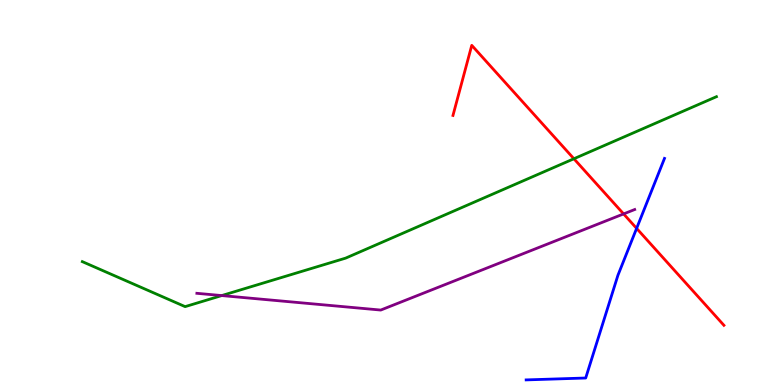[{'lines': ['blue', 'red'], 'intersections': [{'x': 8.21, 'y': 4.07}]}, {'lines': ['green', 'red'], 'intersections': [{'x': 7.41, 'y': 5.88}]}, {'lines': ['purple', 'red'], 'intersections': [{'x': 8.05, 'y': 4.44}]}, {'lines': ['blue', 'green'], 'intersections': []}, {'lines': ['blue', 'purple'], 'intersections': []}, {'lines': ['green', 'purple'], 'intersections': [{'x': 2.86, 'y': 2.32}]}]